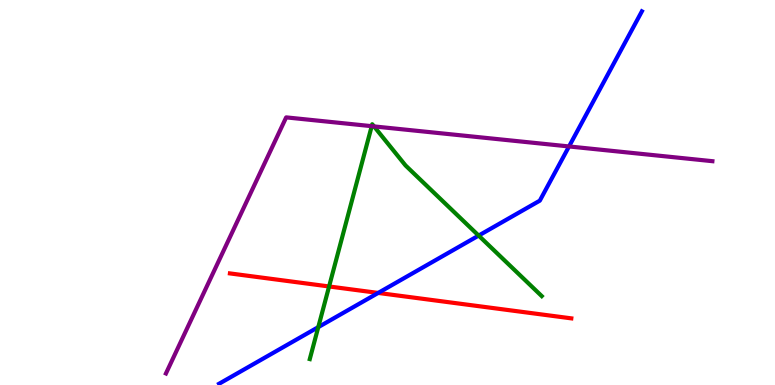[{'lines': ['blue', 'red'], 'intersections': [{'x': 4.88, 'y': 2.39}]}, {'lines': ['green', 'red'], 'intersections': [{'x': 4.25, 'y': 2.56}]}, {'lines': ['purple', 'red'], 'intersections': []}, {'lines': ['blue', 'green'], 'intersections': [{'x': 4.11, 'y': 1.5}, {'x': 6.18, 'y': 3.88}]}, {'lines': ['blue', 'purple'], 'intersections': [{'x': 7.34, 'y': 6.2}]}, {'lines': ['green', 'purple'], 'intersections': [{'x': 4.8, 'y': 6.72}, {'x': 4.83, 'y': 6.72}]}]